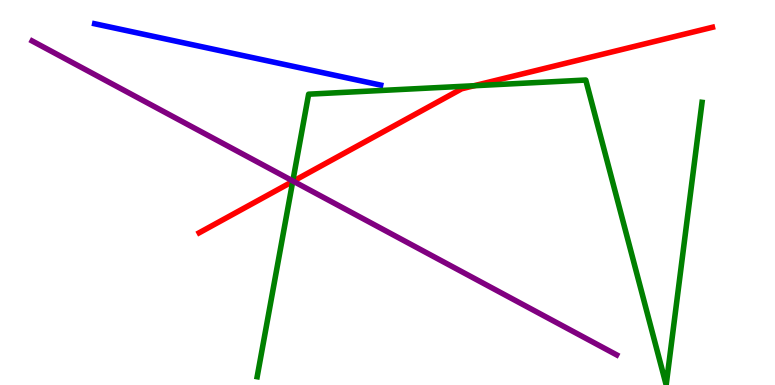[{'lines': ['blue', 'red'], 'intersections': []}, {'lines': ['green', 'red'], 'intersections': [{'x': 3.78, 'y': 5.29}, {'x': 6.12, 'y': 7.77}]}, {'lines': ['purple', 'red'], 'intersections': [{'x': 3.78, 'y': 5.29}]}, {'lines': ['blue', 'green'], 'intersections': []}, {'lines': ['blue', 'purple'], 'intersections': []}, {'lines': ['green', 'purple'], 'intersections': [{'x': 3.78, 'y': 5.3}]}]